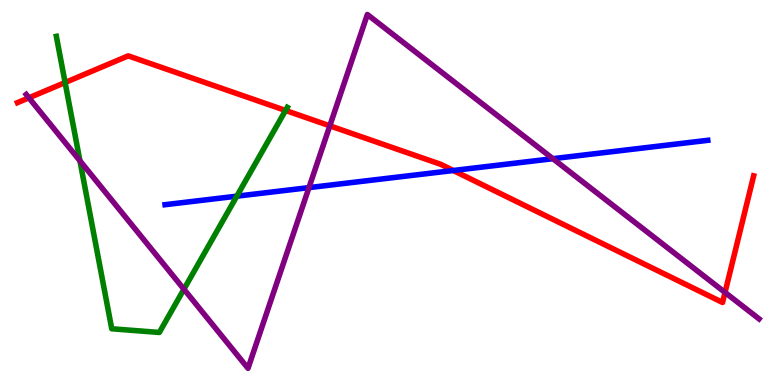[{'lines': ['blue', 'red'], 'intersections': [{'x': 5.85, 'y': 5.57}]}, {'lines': ['green', 'red'], 'intersections': [{'x': 0.84, 'y': 7.86}, {'x': 3.68, 'y': 7.13}]}, {'lines': ['purple', 'red'], 'intersections': [{'x': 0.373, 'y': 7.46}, {'x': 4.26, 'y': 6.73}, {'x': 9.36, 'y': 2.4}]}, {'lines': ['blue', 'green'], 'intersections': [{'x': 3.06, 'y': 4.9}]}, {'lines': ['blue', 'purple'], 'intersections': [{'x': 3.99, 'y': 5.13}, {'x': 7.13, 'y': 5.88}]}, {'lines': ['green', 'purple'], 'intersections': [{'x': 1.03, 'y': 5.82}, {'x': 2.37, 'y': 2.49}]}]